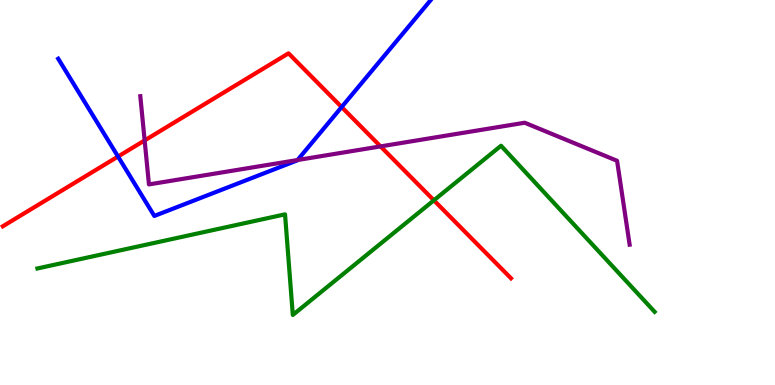[{'lines': ['blue', 'red'], 'intersections': [{'x': 1.52, 'y': 5.93}, {'x': 4.41, 'y': 7.22}]}, {'lines': ['green', 'red'], 'intersections': [{'x': 5.6, 'y': 4.8}]}, {'lines': ['purple', 'red'], 'intersections': [{'x': 1.87, 'y': 6.35}, {'x': 4.91, 'y': 6.2}]}, {'lines': ['blue', 'green'], 'intersections': []}, {'lines': ['blue', 'purple'], 'intersections': [{'x': 3.84, 'y': 5.84}]}, {'lines': ['green', 'purple'], 'intersections': []}]